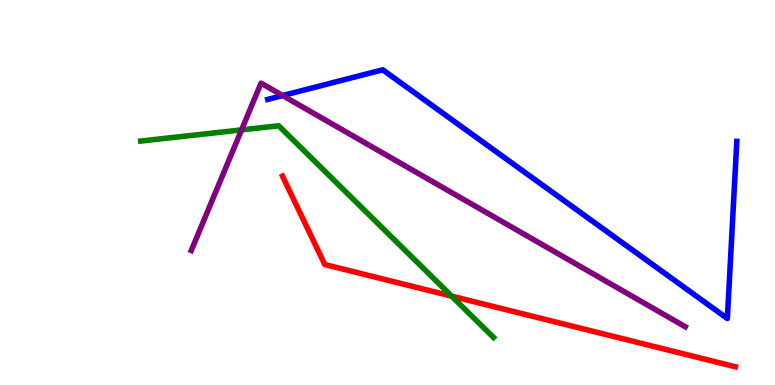[{'lines': ['blue', 'red'], 'intersections': []}, {'lines': ['green', 'red'], 'intersections': [{'x': 5.83, 'y': 2.31}]}, {'lines': ['purple', 'red'], 'intersections': []}, {'lines': ['blue', 'green'], 'intersections': []}, {'lines': ['blue', 'purple'], 'intersections': [{'x': 3.65, 'y': 7.52}]}, {'lines': ['green', 'purple'], 'intersections': [{'x': 3.12, 'y': 6.63}]}]